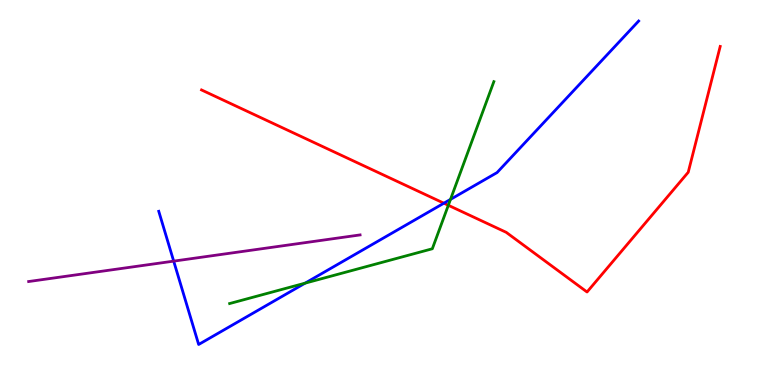[{'lines': ['blue', 'red'], 'intersections': [{'x': 5.73, 'y': 4.72}]}, {'lines': ['green', 'red'], 'intersections': [{'x': 5.78, 'y': 4.67}]}, {'lines': ['purple', 'red'], 'intersections': []}, {'lines': ['blue', 'green'], 'intersections': [{'x': 3.94, 'y': 2.65}, {'x': 5.81, 'y': 4.82}]}, {'lines': ['blue', 'purple'], 'intersections': [{'x': 2.24, 'y': 3.22}]}, {'lines': ['green', 'purple'], 'intersections': []}]